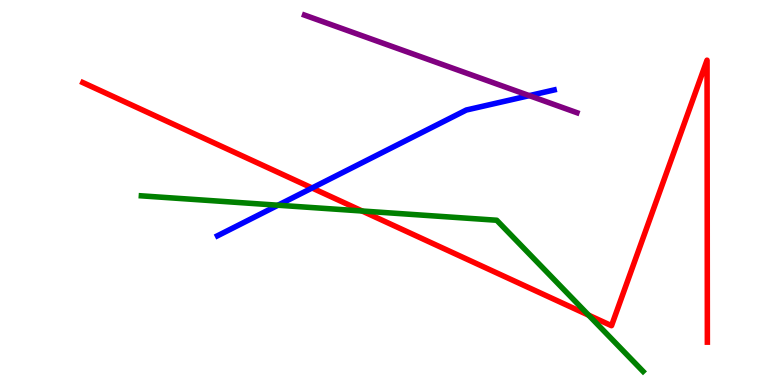[{'lines': ['blue', 'red'], 'intersections': [{'x': 4.03, 'y': 5.12}]}, {'lines': ['green', 'red'], 'intersections': [{'x': 4.67, 'y': 4.52}, {'x': 7.6, 'y': 1.81}]}, {'lines': ['purple', 'red'], 'intersections': []}, {'lines': ['blue', 'green'], 'intersections': [{'x': 3.59, 'y': 4.67}]}, {'lines': ['blue', 'purple'], 'intersections': [{'x': 6.83, 'y': 7.52}]}, {'lines': ['green', 'purple'], 'intersections': []}]